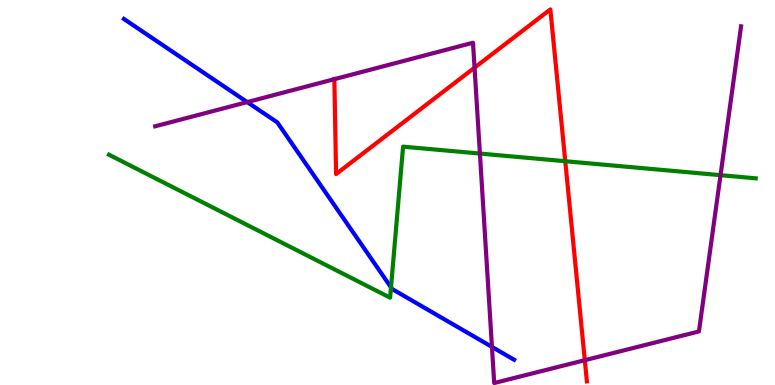[{'lines': ['blue', 'red'], 'intersections': []}, {'lines': ['green', 'red'], 'intersections': [{'x': 7.29, 'y': 5.81}]}, {'lines': ['purple', 'red'], 'intersections': [{'x': 4.31, 'y': 7.94}, {'x': 6.12, 'y': 8.24}, {'x': 7.55, 'y': 0.644}]}, {'lines': ['blue', 'green'], 'intersections': [{'x': 5.05, 'y': 2.54}]}, {'lines': ['blue', 'purple'], 'intersections': [{'x': 3.19, 'y': 7.35}, {'x': 6.35, 'y': 0.99}]}, {'lines': ['green', 'purple'], 'intersections': [{'x': 6.19, 'y': 6.01}, {'x': 9.3, 'y': 5.45}]}]